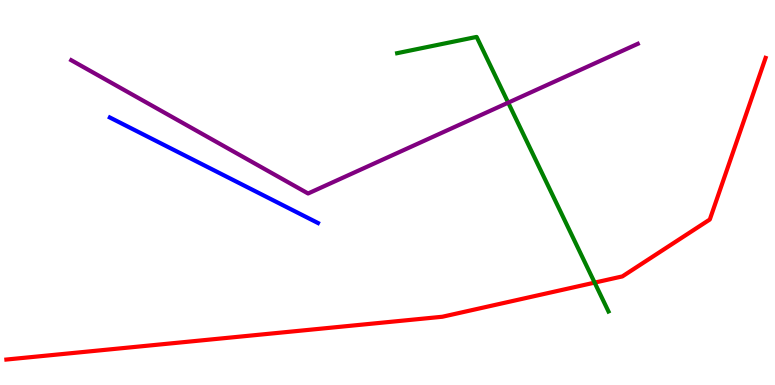[{'lines': ['blue', 'red'], 'intersections': []}, {'lines': ['green', 'red'], 'intersections': [{'x': 7.67, 'y': 2.66}]}, {'lines': ['purple', 'red'], 'intersections': []}, {'lines': ['blue', 'green'], 'intersections': []}, {'lines': ['blue', 'purple'], 'intersections': []}, {'lines': ['green', 'purple'], 'intersections': [{'x': 6.56, 'y': 7.33}]}]